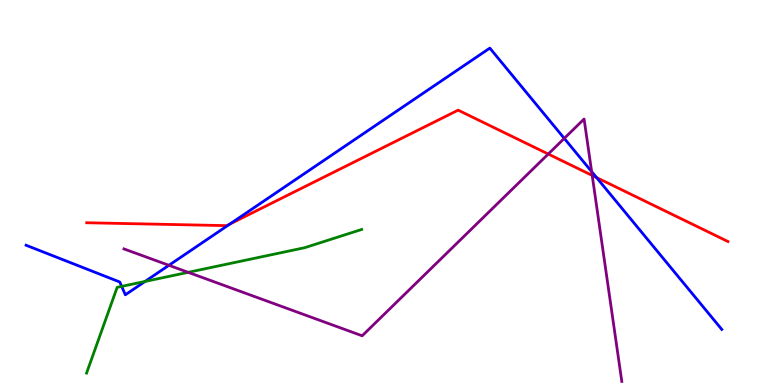[{'lines': ['blue', 'red'], 'intersections': [{'x': 2.97, 'y': 4.18}, {'x': 7.7, 'y': 5.39}]}, {'lines': ['green', 'red'], 'intersections': []}, {'lines': ['purple', 'red'], 'intersections': [{'x': 7.07, 'y': 6.0}, {'x': 7.64, 'y': 5.44}]}, {'lines': ['blue', 'green'], 'intersections': [{'x': 1.57, 'y': 2.56}, {'x': 1.87, 'y': 2.69}]}, {'lines': ['blue', 'purple'], 'intersections': [{'x': 2.18, 'y': 3.11}, {'x': 7.28, 'y': 6.41}, {'x': 7.63, 'y': 5.54}]}, {'lines': ['green', 'purple'], 'intersections': [{'x': 2.43, 'y': 2.93}]}]